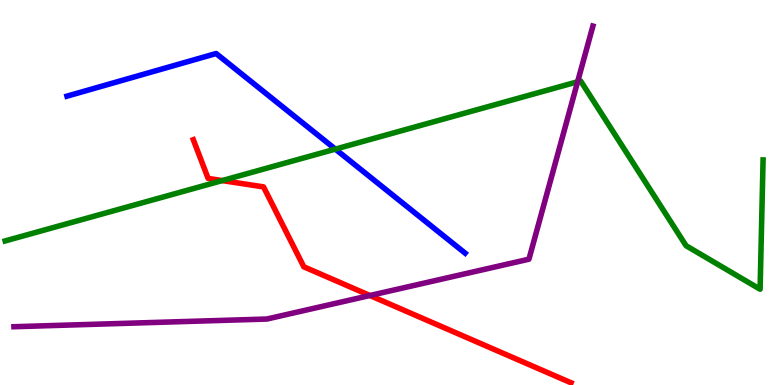[{'lines': ['blue', 'red'], 'intersections': []}, {'lines': ['green', 'red'], 'intersections': [{'x': 2.87, 'y': 5.31}]}, {'lines': ['purple', 'red'], 'intersections': [{'x': 4.77, 'y': 2.32}]}, {'lines': ['blue', 'green'], 'intersections': [{'x': 4.33, 'y': 6.13}]}, {'lines': ['blue', 'purple'], 'intersections': []}, {'lines': ['green', 'purple'], 'intersections': [{'x': 7.45, 'y': 7.88}]}]